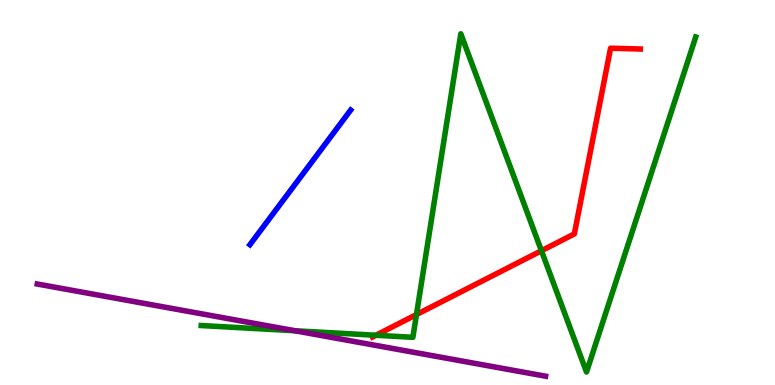[{'lines': ['blue', 'red'], 'intersections': []}, {'lines': ['green', 'red'], 'intersections': [{'x': 4.85, 'y': 1.29}, {'x': 5.37, 'y': 1.83}, {'x': 6.99, 'y': 3.49}]}, {'lines': ['purple', 'red'], 'intersections': []}, {'lines': ['blue', 'green'], 'intersections': []}, {'lines': ['blue', 'purple'], 'intersections': []}, {'lines': ['green', 'purple'], 'intersections': [{'x': 3.81, 'y': 1.41}]}]